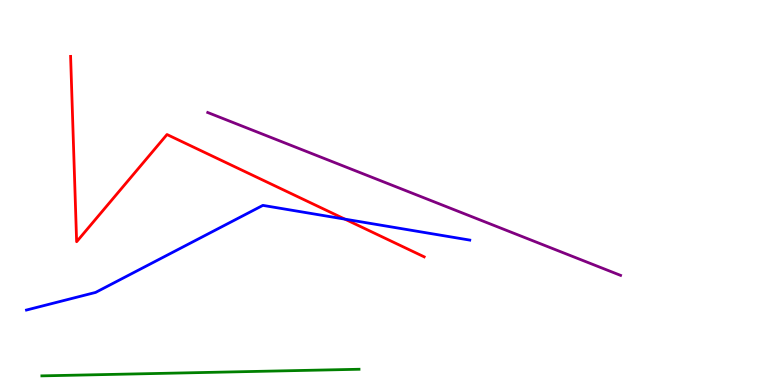[{'lines': ['blue', 'red'], 'intersections': [{'x': 4.45, 'y': 4.31}]}, {'lines': ['green', 'red'], 'intersections': []}, {'lines': ['purple', 'red'], 'intersections': []}, {'lines': ['blue', 'green'], 'intersections': []}, {'lines': ['blue', 'purple'], 'intersections': []}, {'lines': ['green', 'purple'], 'intersections': []}]